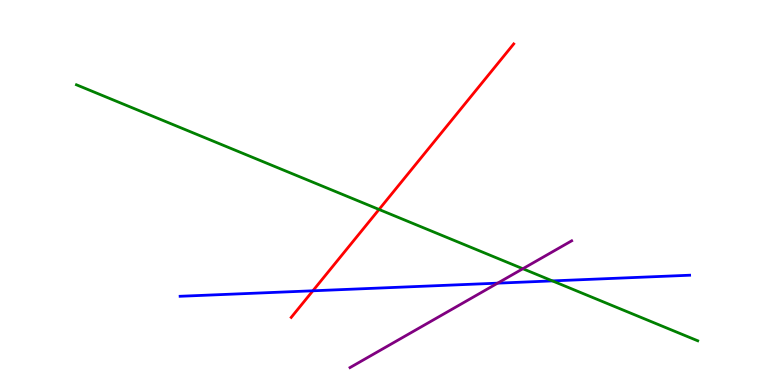[{'lines': ['blue', 'red'], 'intersections': [{'x': 4.04, 'y': 2.45}]}, {'lines': ['green', 'red'], 'intersections': [{'x': 4.89, 'y': 4.56}]}, {'lines': ['purple', 'red'], 'intersections': []}, {'lines': ['blue', 'green'], 'intersections': [{'x': 7.13, 'y': 2.7}]}, {'lines': ['blue', 'purple'], 'intersections': [{'x': 6.42, 'y': 2.65}]}, {'lines': ['green', 'purple'], 'intersections': [{'x': 6.75, 'y': 3.02}]}]